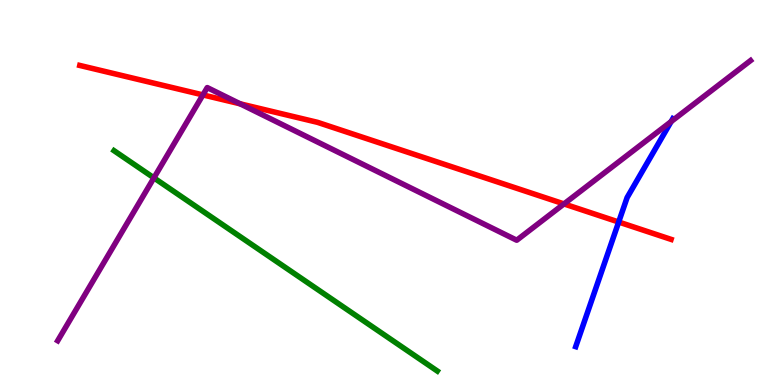[{'lines': ['blue', 'red'], 'intersections': [{'x': 7.98, 'y': 4.23}]}, {'lines': ['green', 'red'], 'intersections': []}, {'lines': ['purple', 'red'], 'intersections': [{'x': 2.62, 'y': 7.53}, {'x': 3.1, 'y': 7.3}, {'x': 7.28, 'y': 4.7}]}, {'lines': ['blue', 'green'], 'intersections': []}, {'lines': ['blue', 'purple'], 'intersections': [{'x': 8.66, 'y': 6.84}]}, {'lines': ['green', 'purple'], 'intersections': [{'x': 1.99, 'y': 5.38}]}]